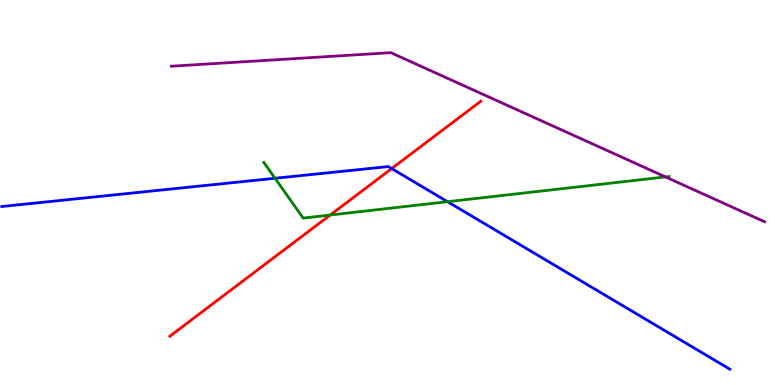[{'lines': ['blue', 'red'], 'intersections': [{'x': 5.05, 'y': 5.62}]}, {'lines': ['green', 'red'], 'intersections': [{'x': 4.26, 'y': 4.42}]}, {'lines': ['purple', 'red'], 'intersections': []}, {'lines': ['blue', 'green'], 'intersections': [{'x': 3.55, 'y': 5.37}, {'x': 5.77, 'y': 4.76}]}, {'lines': ['blue', 'purple'], 'intersections': []}, {'lines': ['green', 'purple'], 'intersections': [{'x': 8.59, 'y': 5.4}]}]